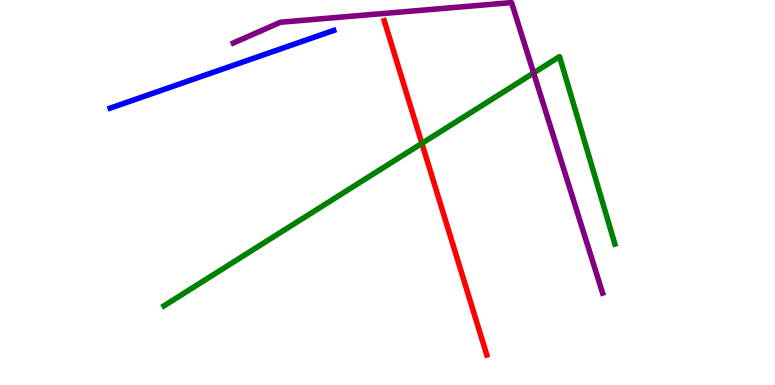[{'lines': ['blue', 'red'], 'intersections': []}, {'lines': ['green', 'red'], 'intersections': [{'x': 5.44, 'y': 6.28}]}, {'lines': ['purple', 'red'], 'intersections': []}, {'lines': ['blue', 'green'], 'intersections': []}, {'lines': ['blue', 'purple'], 'intersections': []}, {'lines': ['green', 'purple'], 'intersections': [{'x': 6.89, 'y': 8.1}]}]